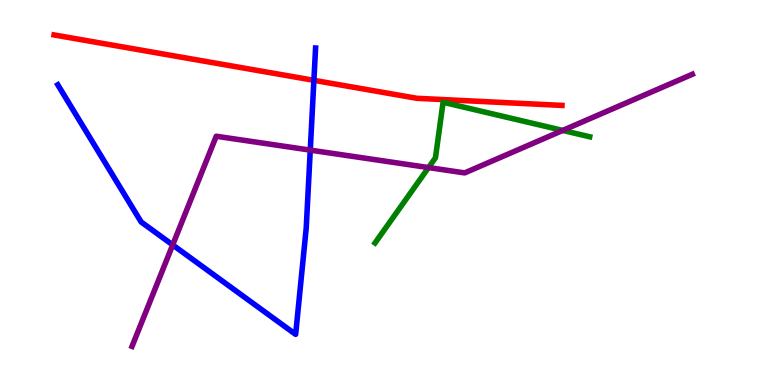[{'lines': ['blue', 'red'], 'intersections': [{'x': 4.05, 'y': 7.91}]}, {'lines': ['green', 'red'], 'intersections': []}, {'lines': ['purple', 'red'], 'intersections': []}, {'lines': ['blue', 'green'], 'intersections': []}, {'lines': ['blue', 'purple'], 'intersections': [{'x': 2.23, 'y': 3.64}, {'x': 4.0, 'y': 6.1}]}, {'lines': ['green', 'purple'], 'intersections': [{'x': 5.53, 'y': 5.65}, {'x': 7.26, 'y': 6.61}]}]